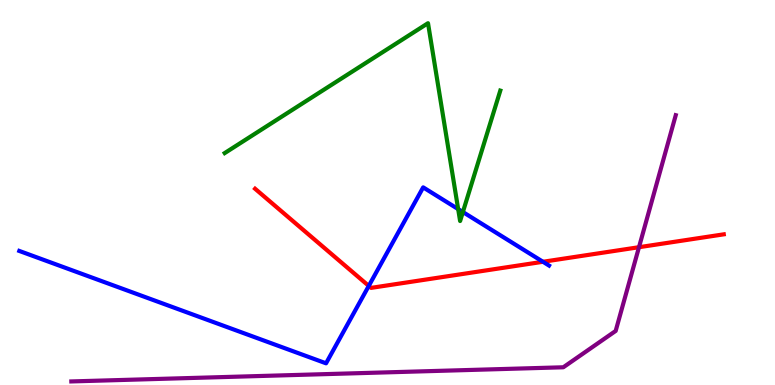[{'lines': ['blue', 'red'], 'intersections': [{'x': 4.76, 'y': 2.57}, {'x': 7.01, 'y': 3.2}]}, {'lines': ['green', 'red'], 'intersections': []}, {'lines': ['purple', 'red'], 'intersections': [{'x': 8.25, 'y': 3.58}]}, {'lines': ['blue', 'green'], 'intersections': [{'x': 5.91, 'y': 4.57}, {'x': 5.97, 'y': 4.49}]}, {'lines': ['blue', 'purple'], 'intersections': []}, {'lines': ['green', 'purple'], 'intersections': []}]